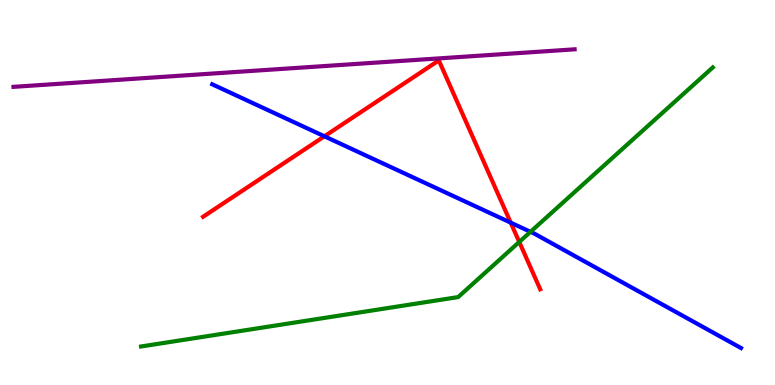[{'lines': ['blue', 'red'], 'intersections': [{'x': 4.19, 'y': 6.46}, {'x': 6.59, 'y': 4.22}]}, {'lines': ['green', 'red'], 'intersections': [{'x': 6.7, 'y': 3.72}]}, {'lines': ['purple', 'red'], 'intersections': []}, {'lines': ['blue', 'green'], 'intersections': [{'x': 6.85, 'y': 3.98}]}, {'lines': ['blue', 'purple'], 'intersections': []}, {'lines': ['green', 'purple'], 'intersections': []}]